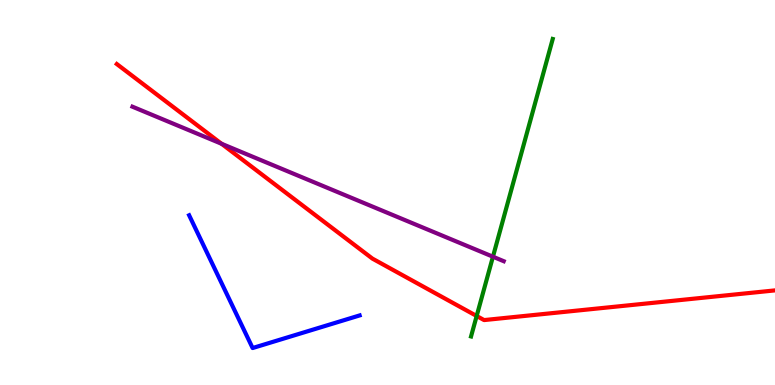[{'lines': ['blue', 'red'], 'intersections': []}, {'lines': ['green', 'red'], 'intersections': [{'x': 6.15, 'y': 1.79}]}, {'lines': ['purple', 'red'], 'intersections': [{'x': 2.86, 'y': 6.27}]}, {'lines': ['blue', 'green'], 'intersections': []}, {'lines': ['blue', 'purple'], 'intersections': []}, {'lines': ['green', 'purple'], 'intersections': [{'x': 6.36, 'y': 3.33}]}]